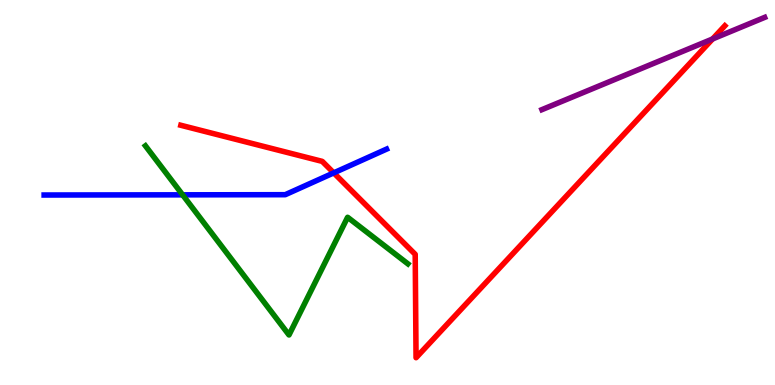[{'lines': ['blue', 'red'], 'intersections': [{'x': 4.31, 'y': 5.51}]}, {'lines': ['green', 'red'], 'intersections': []}, {'lines': ['purple', 'red'], 'intersections': [{'x': 9.19, 'y': 8.99}]}, {'lines': ['blue', 'green'], 'intersections': [{'x': 2.36, 'y': 4.94}]}, {'lines': ['blue', 'purple'], 'intersections': []}, {'lines': ['green', 'purple'], 'intersections': []}]